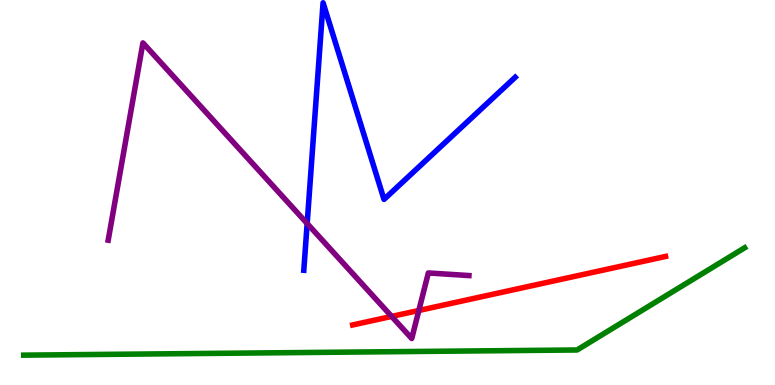[{'lines': ['blue', 'red'], 'intersections': []}, {'lines': ['green', 'red'], 'intersections': []}, {'lines': ['purple', 'red'], 'intersections': [{'x': 5.05, 'y': 1.78}, {'x': 5.4, 'y': 1.94}]}, {'lines': ['blue', 'green'], 'intersections': []}, {'lines': ['blue', 'purple'], 'intersections': [{'x': 3.96, 'y': 4.19}]}, {'lines': ['green', 'purple'], 'intersections': []}]